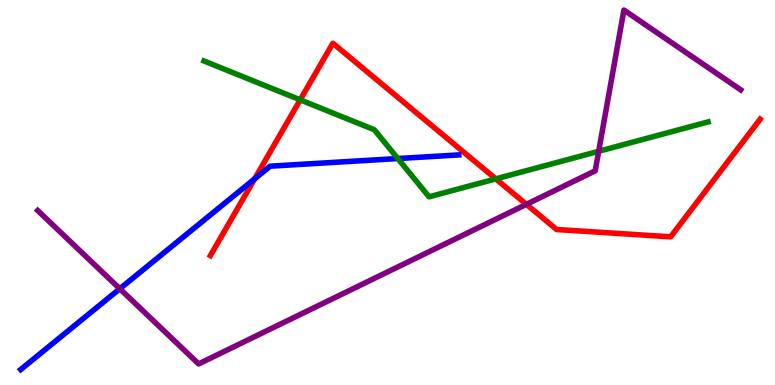[{'lines': ['blue', 'red'], 'intersections': [{'x': 3.29, 'y': 5.35}]}, {'lines': ['green', 'red'], 'intersections': [{'x': 3.87, 'y': 7.41}, {'x': 6.4, 'y': 5.35}]}, {'lines': ['purple', 'red'], 'intersections': [{'x': 6.79, 'y': 4.69}]}, {'lines': ['blue', 'green'], 'intersections': [{'x': 5.13, 'y': 5.88}]}, {'lines': ['blue', 'purple'], 'intersections': [{'x': 1.55, 'y': 2.5}]}, {'lines': ['green', 'purple'], 'intersections': [{'x': 7.73, 'y': 6.07}]}]